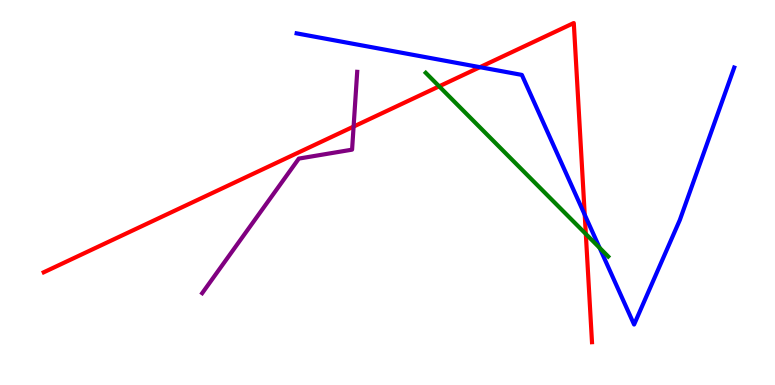[{'lines': ['blue', 'red'], 'intersections': [{'x': 6.19, 'y': 8.26}, {'x': 7.54, 'y': 4.42}]}, {'lines': ['green', 'red'], 'intersections': [{'x': 5.67, 'y': 7.76}, {'x': 7.56, 'y': 3.92}]}, {'lines': ['purple', 'red'], 'intersections': [{'x': 4.56, 'y': 6.71}]}, {'lines': ['blue', 'green'], 'intersections': [{'x': 7.74, 'y': 3.56}]}, {'lines': ['blue', 'purple'], 'intersections': []}, {'lines': ['green', 'purple'], 'intersections': []}]